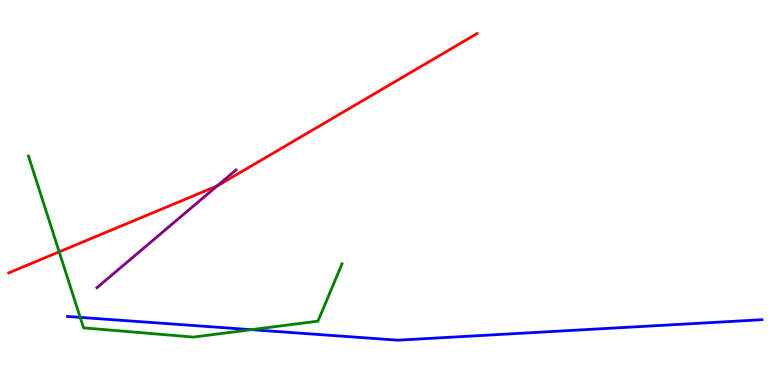[{'lines': ['blue', 'red'], 'intersections': []}, {'lines': ['green', 'red'], 'intersections': [{'x': 0.764, 'y': 3.46}]}, {'lines': ['purple', 'red'], 'intersections': [{'x': 2.8, 'y': 5.17}]}, {'lines': ['blue', 'green'], 'intersections': [{'x': 1.03, 'y': 1.76}, {'x': 3.24, 'y': 1.44}]}, {'lines': ['blue', 'purple'], 'intersections': []}, {'lines': ['green', 'purple'], 'intersections': []}]